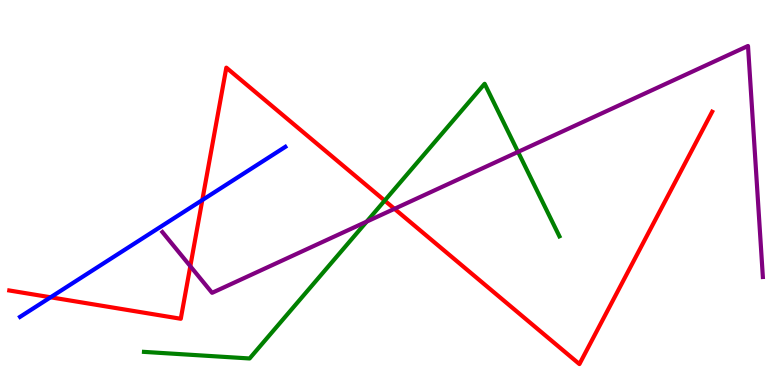[{'lines': ['blue', 'red'], 'intersections': [{'x': 0.653, 'y': 2.28}, {'x': 2.61, 'y': 4.8}]}, {'lines': ['green', 'red'], 'intersections': [{'x': 4.96, 'y': 4.79}]}, {'lines': ['purple', 'red'], 'intersections': [{'x': 2.46, 'y': 3.09}, {'x': 5.09, 'y': 4.58}]}, {'lines': ['blue', 'green'], 'intersections': []}, {'lines': ['blue', 'purple'], 'intersections': []}, {'lines': ['green', 'purple'], 'intersections': [{'x': 4.73, 'y': 4.24}, {'x': 6.68, 'y': 6.05}]}]